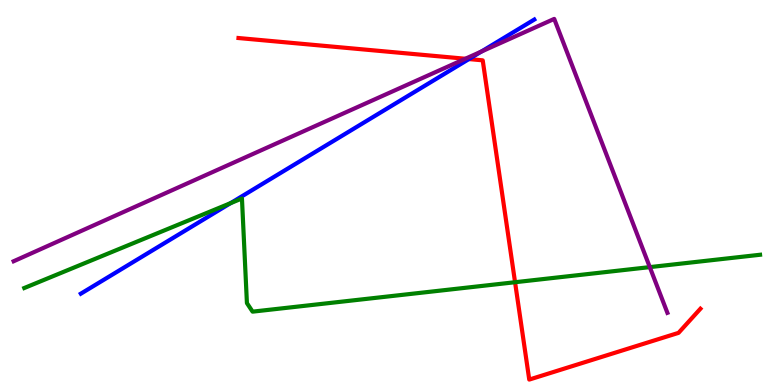[{'lines': ['blue', 'red'], 'intersections': [{'x': 6.05, 'y': 8.47}]}, {'lines': ['green', 'red'], 'intersections': [{'x': 6.65, 'y': 2.67}]}, {'lines': ['purple', 'red'], 'intersections': [{'x': 6.0, 'y': 8.47}]}, {'lines': ['blue', 'green'], 'intersections': [{'x': 2.98, 'y': 4.72}]}, {'lines': ['blue', 'purple'], 'intersections': [{'x': 6.21, 'y': 8.66}]}, {'lines': ['green', 'purple'], 'intersections': [{'x': 8.38, 'y': 3.06}]}]